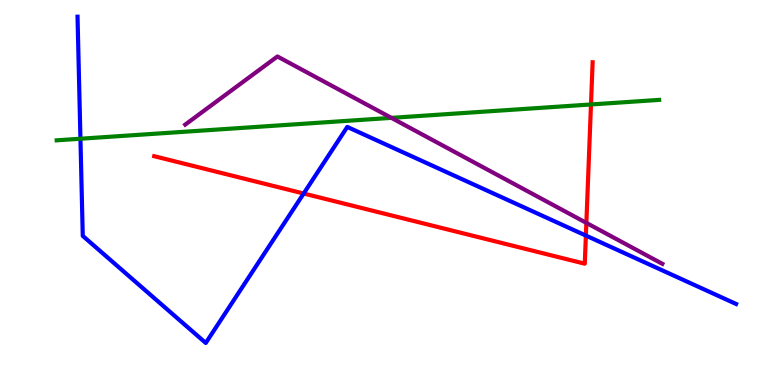[{'lines': ['blue', 'red'], 'intersections': [{'x': 3.92, 'y': 4.97}, {'x': 7.56, 'y': 3.88}]}, {'lines': ['green', 'red'], 'intersections': [{'x': 7.63, 'y': 7.29}]}, {'lines': ['purple', 'red'], 'intersections': [{'x': 7.57, 'y': 4.21}]}, {'lines': ['blue', 'green'], 'intersections': [{'x': 1.04, 'y': 6.4}]}, {'lines': ['blue', 'purple'], 'intersections': []}, {'lines': ['green', 'purple'], 'intersections': [{'x': 5.05, 'y': 6.94}]}]